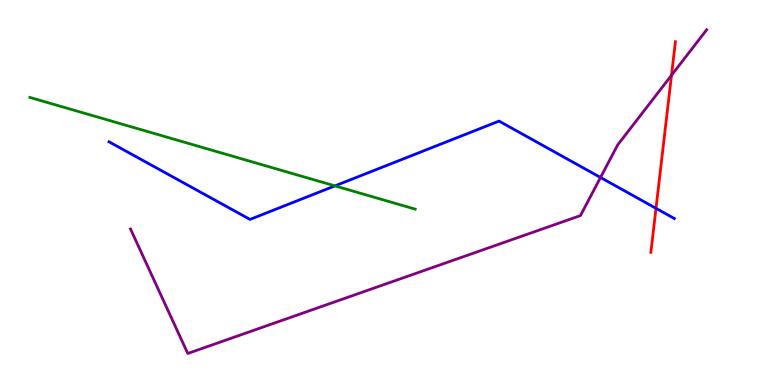[{'lines': ['blue', 'red'], 'intersections': [{'x': 8.46, 'y': 4.59}]}, {'lines': ['green', 'red'], 'intersections': []}, {'lines': ['purple', 'red'], 'intersections': [{'x': 8.66, 'y': 8.05}]}, {'lines': ['blue', 'green'], 'intersections': [{'x': 4.32, 'y': 5.17}]}, {'lines': ['blue', 'purple'], 'intersections': [{'x': 7.75, 'y': 5.39}]}, {'lines': ['green', 'purple'], 'intersections': []}]